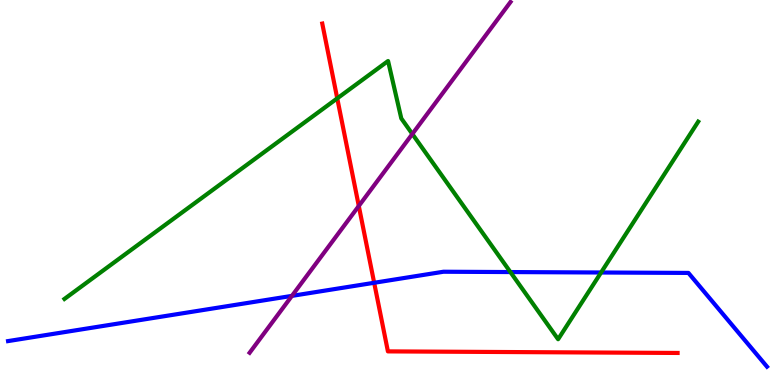[{'lines': ['blue', 'red'], 'intersections': [{'x': 4.83, 'y': 2.66}]}, {'lines': ['green', 'red'], 'intersections': [{'x': 4.35, 'y': 7.44}]}, {'lines': ['purple', 'red'], 'intersections': [{'x': 4.63, 'y': 4.65}]}, {'lines': ['blue', 'green'], 'intersections': [{'x': 6.59, 'y': 2.93}, {'x': 7.76, 'y': 2.92}]}, {'lines': ['blue', 'purple'], 'intersections': [{'x': 3.77, 'y': 2.31}]}, {'lines': ['green', 'purple'], 'intersections': [{'x': 5.32, 'y': 6.52}]}]